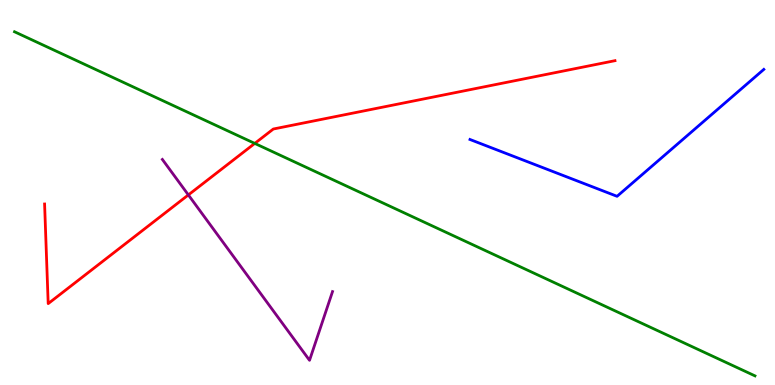[{'lines': ['blue', 'red'], 'intersections': []}, {'lines': ['green', 'red'], 'intersections': [{'x': 3.29, 'y': 6.27}]}, {'lines': ['purple', 'red'], 'intersections': [{'x': 2.43, 'y': 4.94}]}, {'lines': ['blue', 'green'], 'intersections': []}, {'lines': ['blue', 'purple'], 'intersections': []}, {'lines': ['green', 'purple'], 'intersections': []}]